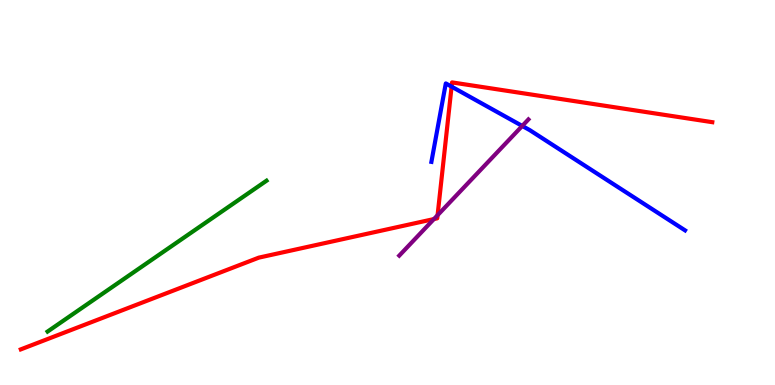[{'lines': ['blue', 'red'], 'intersections': [{'x': 5.83, 'y': 7.75}]}, {'lines': ['green', 'red'], 'intersections': []}, {'lines': ['purple', 'red'], 'intersections': [{'x': 5.6, 'y': 4.31}, {'x': 5.65, 'y': 4.41}]}, {'lines': ['blue', 'green'], 'intersections': []}, {'lines': ['blue', 'purple'], 'intersections': [{'x': 6.74, 'y': 6.73}]}, {'lines': ['green', 'purple'], 'intersections': []}]